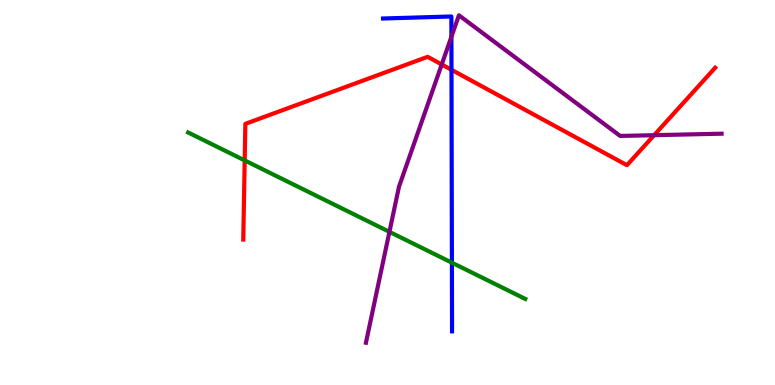[{'lines': ['blue', 'red'], 'intersections': [{'x': 5.83, 'y': 8.19}]}, {'lines': ['green', 'red'], 'intersections': [{'x': 3.16, 'y': 5.83}]}, {'lines': ['purple', 'red'], 'intersections': [{'x': 5.7, 'y': 8.33}, {'x': 8.44, 'y': 6.49}]}, {'lines': ['blue', 'green'], 'intersections': [{'x': 5.83, 'y': 3.18}]}, {'lines': ['blue', 'purple'], 'intersections': [{'x': 5.82, 'y': 9.05}]}, {'lines': ['green', 'purple'], 'intersections': [{'x': 5.02, 'y': 3.98}]}]